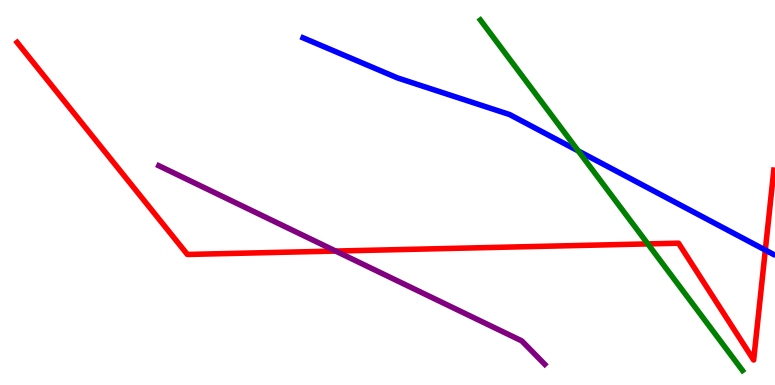[{'lines': ['blue', 'red'], 'intersections': [{'x': 9.88, 'y': 3.5}]}, {'lines': ['green', 'red'], 'intersections': [{'x': 8.36, 'y': 3.66}]}, {'lines': ['purple', 'red'], 'intersections': [{'x': 4.33, 'y': 3.48}]}, {'lines': ['blue', 'green'], 'intersections': [{'x': 7.46, 'y': 6.08}]}, {'lines': ['blue', 'purple'], 'intersections': []}, {'lines': ['green', 'purple'], 'intersections': []}]